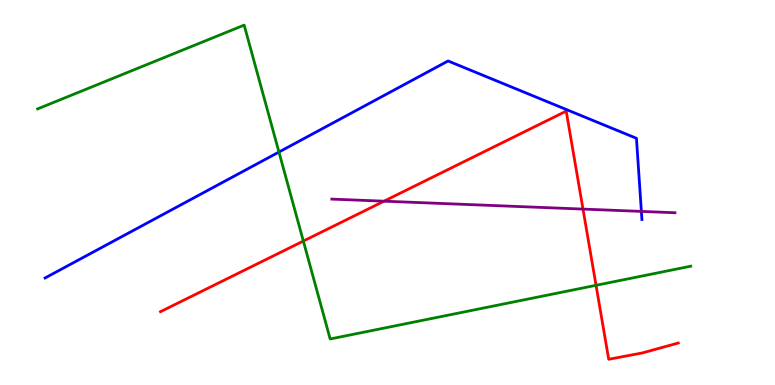[{'lines': ['blue', 'red'], 'intersections': []}, {'lines': ['green', 'red'], 'intersections': [{'x': 3.91, 'y': 3.74}, {'x': 7.69, 'y': 2.59}]}, {'lines': ['purple', 'red'], 'intersections': [{'x': 4.96, 'y': 4.77}, {'x': 7.52, 'y': 4.57}]}, {'lines': ['blue', 'green'], 'intersections': [{'x': 3.6, 'y': 6.05}]}, {'lines': ['blue', 'purple'], 'intersections': [{'x': 8.28, 'y': 4.51}]}, {'lines': ['green', 'purple'], 'intersections': []}]